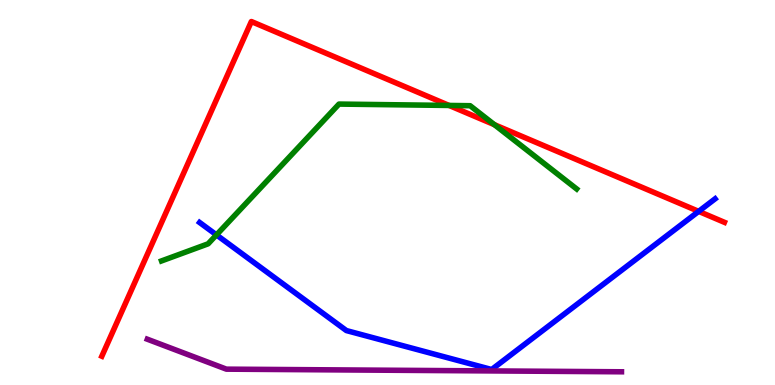[{'lines': ['blue', 'red'], 'intersections': [{'x': 9.02, 'y': 4.51}]}, {'lines': ['green', 'red'], 'intersections': [{'x': 5.79, 'y': 7.26}, {'x': 6.38, 'y': 6.76}]}, {'lines': ['purple', 'red'], 'intersections': []}, {'lines': ['blue', 'green'], 'intersections': [{'x': 2.79, 'y': 3.9}]}, {'lines': ['blue', 'purple'], 'intersections': []}, {'lines': ['green', 'purple'], 'intersections': []}]